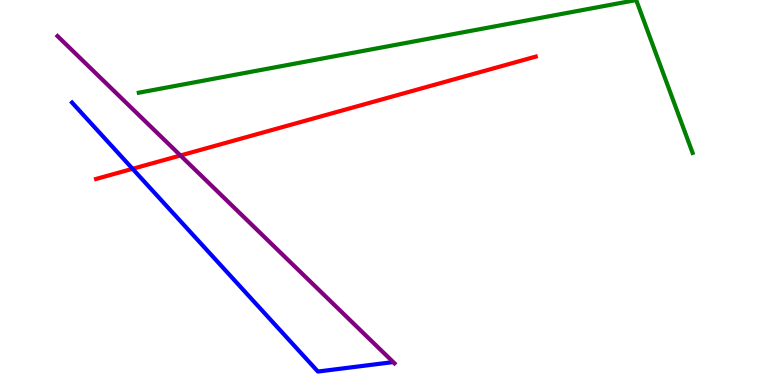[{'lines': ['blue', 'red'], 'intersections': [{'x': 1.71, 'y': 5.62}]}, {'lines': ['green', 'red'], 'intersections': []}, {'lines': ['purple', 'red'], 'intersections': [{'x': 2.33, 'y': 5.96}]}, {'lines': ['blue', 'green'], 'intersections': []}, {'lines': ['blue', 'purple'], 'intersections': []}, {'lines': ['green', 'purple'], 'intersections': []}]